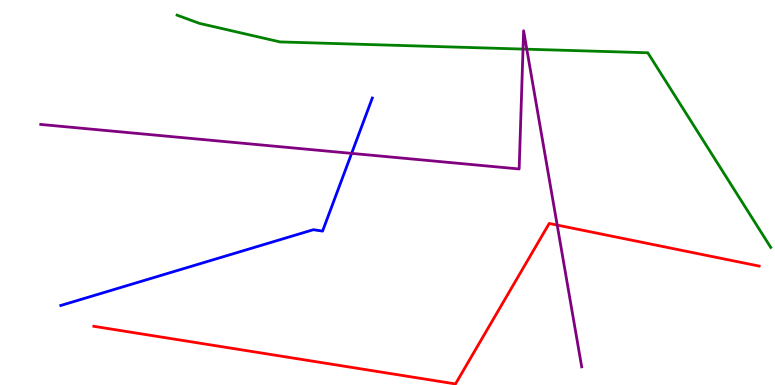[{'lines': ['blue', 'red'], 'intersections': []}, {'lines': ['green', 'red'], 'intersections': []}, {'lines': ['purple', 'red'], 'intersections': [{'x': 7.19, 'y': 4.15}]}, {'lines': ['blue', 'green'], 'intersections': []}, {'lines': ['blue', 'purple'], 'intersections': [{'x': 4.54, 'y': 6.02}]}, {'lines': ['green', 'purple'], 'intersections': [{'x': 6.75, 'y': 8.73}, {'x': 6.8, 'y': 8.72}]}]